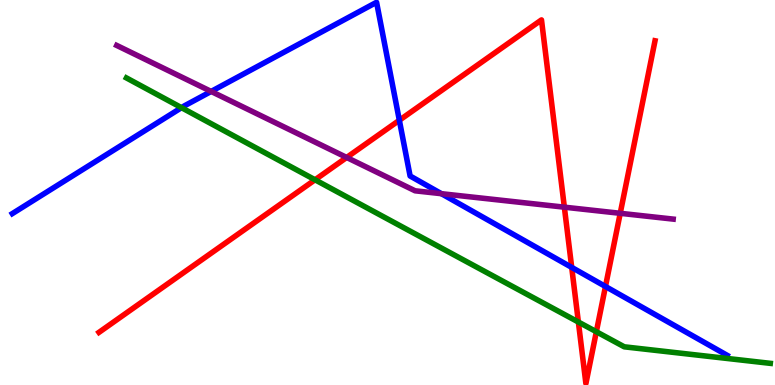[{'lines': ['blue', 'red'], 'intersections': [{'x': 5.15, 'y': 6.88}, {'x': 7.38, 'y': 3.05}, {'x': 7.81, 'y': 2.56}]}, {'lines': ['green', 'red'], 'intersections': [{'x': 4.07, 'y': 5.33}, {'x': 7.46, 'y': 1.64}, {'x': 7.69, 'y': 1.38}]}, {'lines': ['purple', 'red'], 'intersections': [{'x': 4.47, 'y': 5.91}, {'x': 7.28, 'y': 4.62}, {'x': 8.0, 'y': 4.46}]}, {'lines': ['blue', 'green'], 'intersections': [{'x': 2.34, 'y': 7.2}]}, {'lines': ['blue', 'purple'], 'intersections': [{'x': 2.72, 'y': 7.62}, {'x': 5.7, 'y': 4.97}]}, {'lines': ['green', 'purple'], 'intersections': []}]